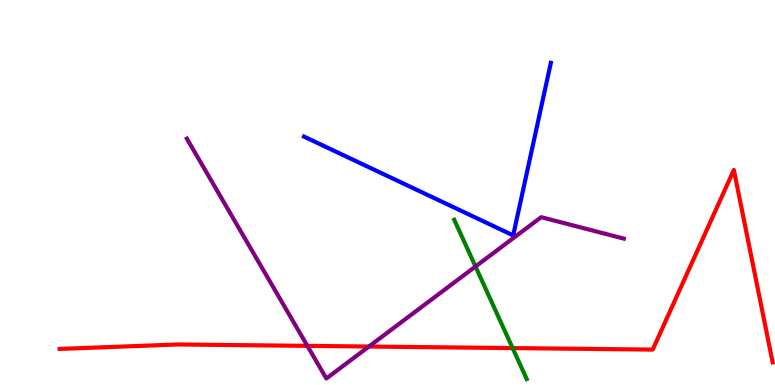[{'lines': ['blue', 'red'], 'intersections': []}, {'lines': ['green', 'red'], 'intersections': [{'x': 6.61, 'y': 0.959}]}, {'lines': ['purple', 'red'], 'intersections': [{'x': 3.97, 'y': 1.02}, {'x': 4.76, 'y': 0.999}]}, {'lines': ['blue', 'green'], 'intersections': []}, {'lines': ['blue', 'purple'], 'intersections': []}, {'lines': ['green', 'purple'], 'intersections': [{'x': 6.14, 'y': 3.08}]}]